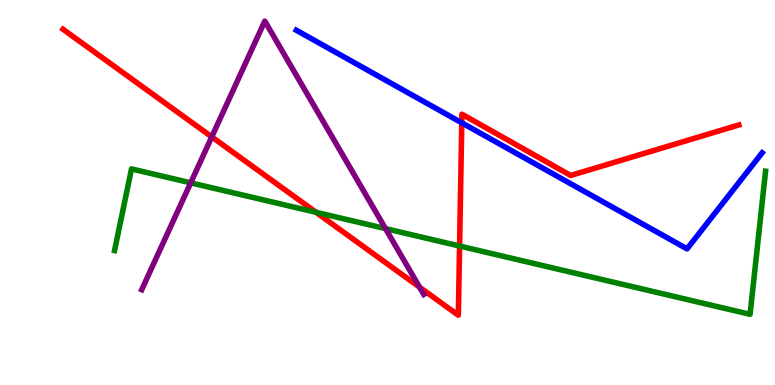[{'lines': ['blue', 'red'], 'intersections': [{'x': 5.96, 'y': 6.81}]}, {'lines': ['green', 'red'], 'intersections': [{'x': 4.08, 'y': 4.49}, {'x': 5.93, 'y': 3.61}]}, {'lines': ['purple', 'red'], 'intersections': [{'x': 2.73, 'y': 6.44}, {'x': 5.41, 'y': 2.54}]}, {'lines': ['blue', 'green'], 'intersections': []}, {'lines': ['blue', 'purple'], 'intersections': []}, {'lines': ['green', 'purple'], 'intersections': [{'x': 2.46, 'y': 5.25}, {'x': 4.97, 'y': 4.06}]}]